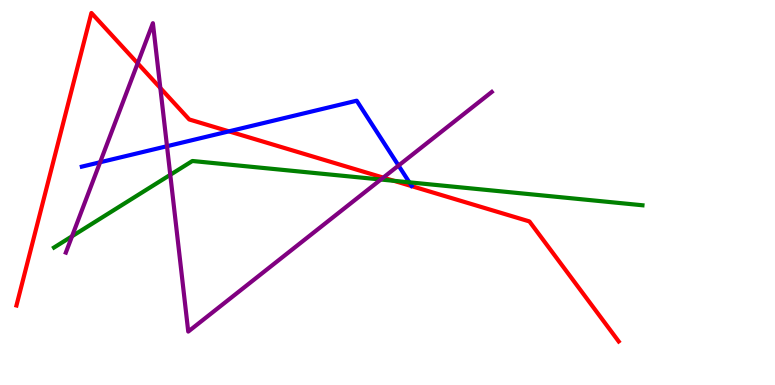[{'lines': ['blue', 'red'], 'intersections': [{'x': 2.95, 'y': 6.59}]}, {'lines': ['green', 'red'], 'intersections': [{'x': 5.08, 'y': 5.3}]}, {'lines': ['purple', 'red'], 'intersections': [{'x': 1.78, 'y': 8.36}, {'x': 2.07, 'y': 7.71}, {'x': 4.95, 'y': 5.39}]}, {'lines': ['blue', 'green'], 'intersections': [{'x': 5.28, 'y': 5.26}]}, {'lines': ['blue', 'purple'], 'intersections': [{'x': 1.29, 'y': 5.79}, {'x': 2.15, 'y': 6.2}, {'x': 5.14, 'y': 5.7}]}, {'lines': ['green', 'purple'], 'intersections': [{'x': 0.929, 'y': 3.86}, {'x': 2.2, 'y': 5.46}, {'x': 4.91, 'y': 5.34}]}]